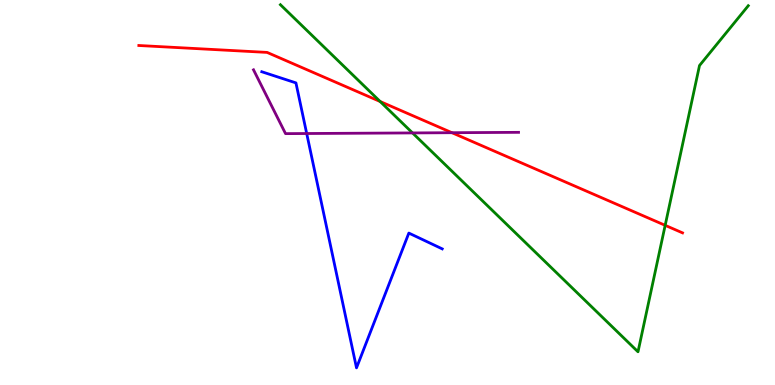[{'lines': ['blue', 'red'], 'intersections': []}, {'lines': ['green', 'red'], 'intersections': [{'x': 4.91, 'y': 7.36}, {'x': 8.58, 'y': 4.15}]}, {'lines': ['purple', 'red'], 'intersections': [{'x': 5.83, 'y': 6.55}]}, {'lines': ['blue', 'green'], 'intersections': []}, {'lines': ['blue', 'purple'], 'intersections': [{'x': 3.96, 'y': 6.53}]}, {'lines': ['green', 'purple'], 'intersections': [{'x': 5.32, 'y': 6.55}]}]